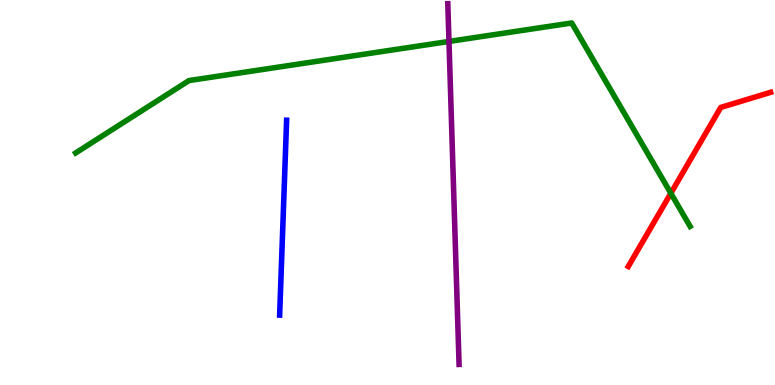[{'lines': ['blue', 'red'], 'intersections': []}, {'lines': ['green', 'red'], 'intersections': [{'x': 8.66, 'y': 4.98}]}, {'lines': ['purple', 'red'], 'intersections': []}, {'lines': ['blue', 'green'], 'intersections': []}, {'lines': ['blue', 'purple'], 'intersections': []}, {'lines': ['green', 'purple'], 'intersections': [{'x': 5.79, 'y': 8.92}]}]